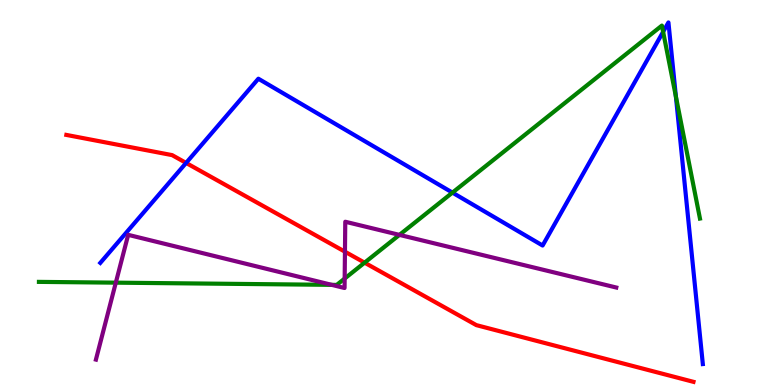[{'lines': ['blue', 'red'], 'intersections': [{'x': 2.4, 'y': 5.77}]}, {'lines': ['green', 'red'], 'intersections': [{'x': 4.7, 'y': 3.18}]}, {'lines': ['purple', 'red'], 'intersections': [{'x': 4.45, 'y': 3.46}]}, {'lines': ['blue', 'green'], 'intersections': [{'x': 5.84, 'y': 5.0}, {'x': 8.56, 'y': 9.17}, {'x': 8.72, 'y': 7.49}]}, {'lines': ['blue', 'purple'], 'intersections': []}, {'lines': ['green', 'purple'], 'intersections': [{'x': 1.49, 'y': 2.66}, {'x': 4.28, 'y': 2.6}, {'x': 4.45, 'y': 2.76}, {'x': 5.15, 'y': 3.9}]}]